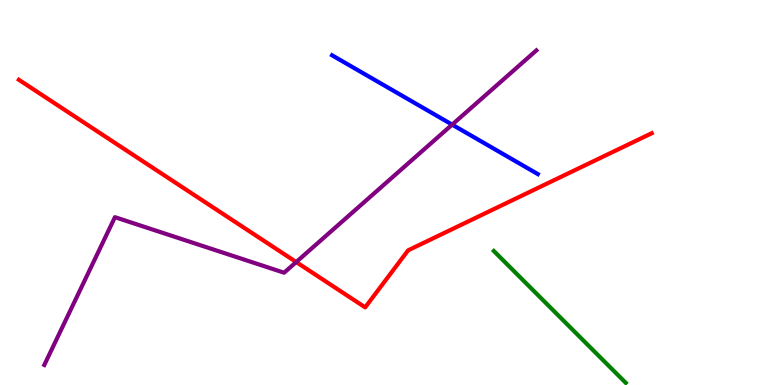[{'lines': ['blue', 'red'], 'intersections': []}, {'lines': ['green', 'red'], 'intersections': []}, {'lines': ['purple', 'red'], 'intersections': [{'x': 3.82, 'y': 3.19}]}, {'lines': ['blue', 'green'], 'intersections': []}, {'lines': ['blue', 'purple'], 'intersections': [{'x': 5.83, 'y': 6.76}]}, {'lines': ['green', 'purple'], 'intersections': []}]